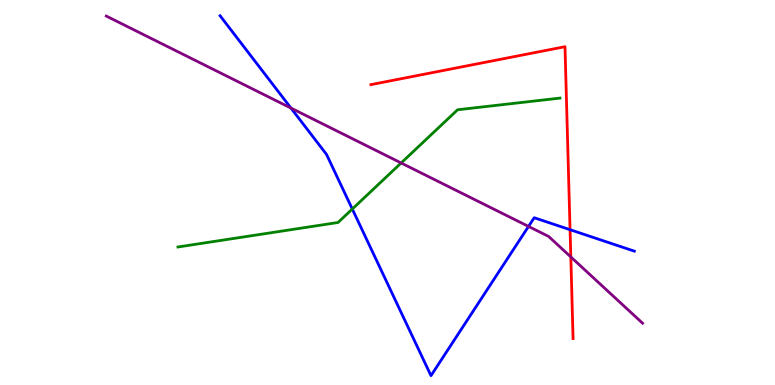[{'lines': ['blue', 'red'], 'intersections': [{'x': 7.36, 'y': 4.03}]}, {'lines': ['green', 'red'], 'intersections': []}, {'lines': ['purple', 'red'], 'intersections': [{'x': 7.37, 'y': 3.33}]}, {'lines': ['blue', 'green'], 'intersections': [{'x': 4.55, 'y': 4.57}]}, {'lines': ['blue', 'purple'], 'intersections': [{'x': 3.75, 'y': 7.19}, {'x': 6.82, 'y': 4.12}]}, {'lines': ['green', 'purple'], 'intersections': [{'x': 5.18, 'y': 5.77}]}]